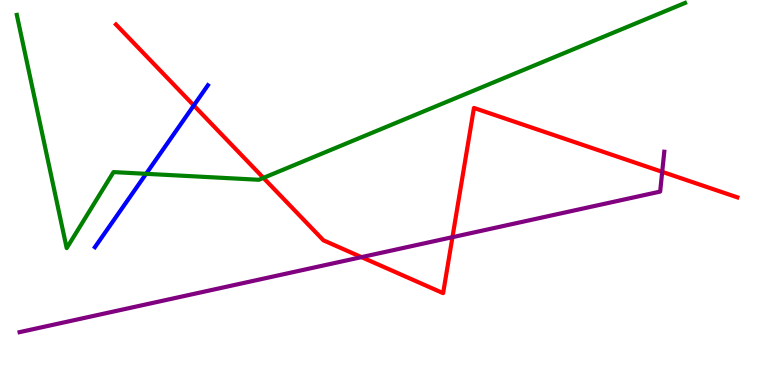[{'lines': ['blue', 'red'], 'intersections': [{'x': 2.5, 'y': 7.26}]}, {'lines': ['green', 'red'], 'intersections': [{'x': 3.4, 'y': 5.38}]}, {'lines': ['purple', 'red'], 'intersections': [{'x': 4.66, 'y': 3.32}, {'x': 5.84, 'y': 3.84}, {'x': 8.54, 'y': 5.54}]}, {'lines': ['blue', 'green'], 'intersections': [{'x': 1.89, 'y': 5.49}]}, {'lines': ['blue', 'purple'], 'intersections': []}, {'lines': ['green', 'purple'], 'intersections': []}]